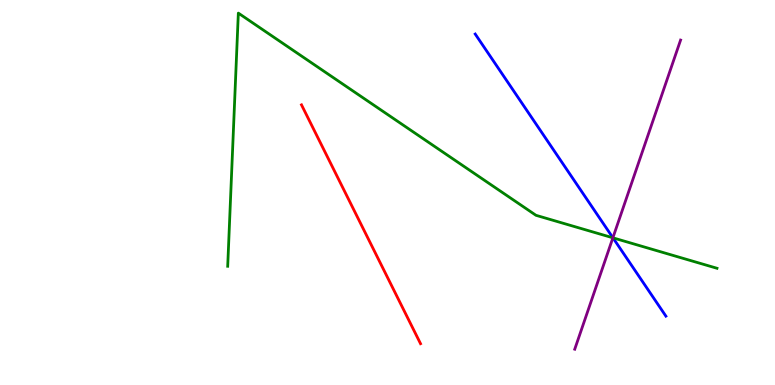[{'lines': ['blue', 'red'], 'intersections': []}, {'lines': ['green', 'red'], 'intersections': []}, {'lines': ['purple', 'red'], 'intersections': []}, {'lines': ['blue', 'green'], 'intersections': [{'x': 7.91, 'y': 3.82}]}, {'lines': ['blue', 'purple'], 'intersections': [{'x': 7.91, 'y': 3.82}]}, {'lines': ['green', 'purple'], 'intersections': [{'x': 7.91, 'y': 3.82}]}]